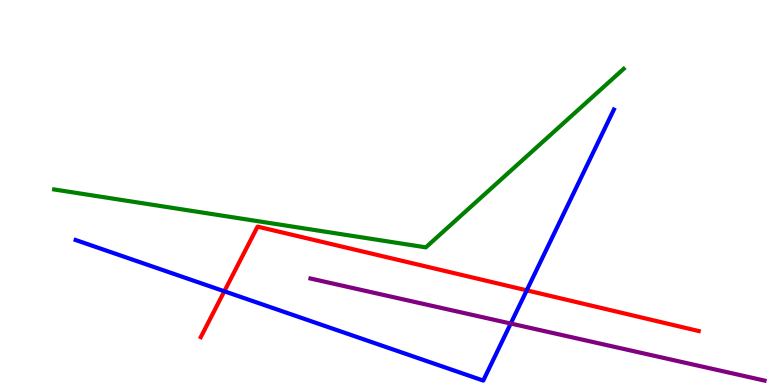[{'lines': ['blue', 'red'], 'intersections': [{'x': 2.89, 'y': 2.43}, {'x': 6.8, 'y': 2.46}]}, {'lines': ['green', 'red'], 'intersections': []}, {'lines': ['purple', 'red'], 'intersections': []}, {'lines': ['blue', 'green'], 'intersections': []}, {'lines': ['blue', 'purple'], 'intersections': [{'x': 6.59, 'y': 1.6}]}, {'lines': ['green', 'purple'], 'intersections': []}]